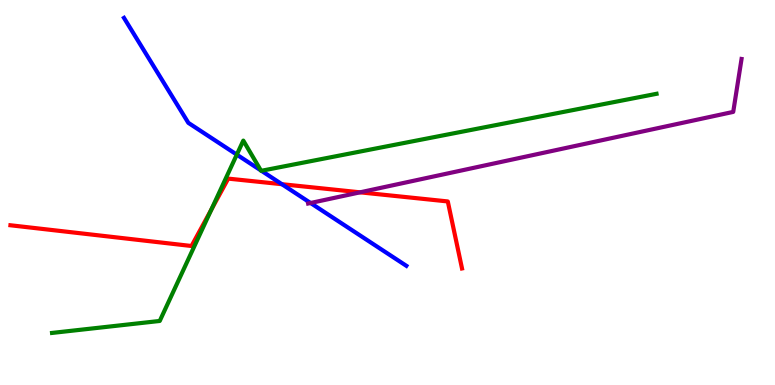[{'lines': ['blue', 'red'], 'intersections': [{'x': 3.64, 'y': 5.22}]}, {'lines': ['green', 'red'], 'intersections': [{'x': 2.73, 'y': 4.55}]}, {'lines': ['purple', 'red'], 'intersections': [{'x': 4.65, 'y': 5.0}]}, {'lines': ['blue', 'green'], 'intersections': [{'x': 3.06, 'y': 5.98}, {'x': 3.37, 'y': 5.57}, {'x': 3.37, 'y': 5.56}]}, {'lines': ['blue', 'purple'], 'intersections': [{'x': 4.01, 'y': 4.73}]}, {'lines': ['green', 'purple'], 'intersections': []}]